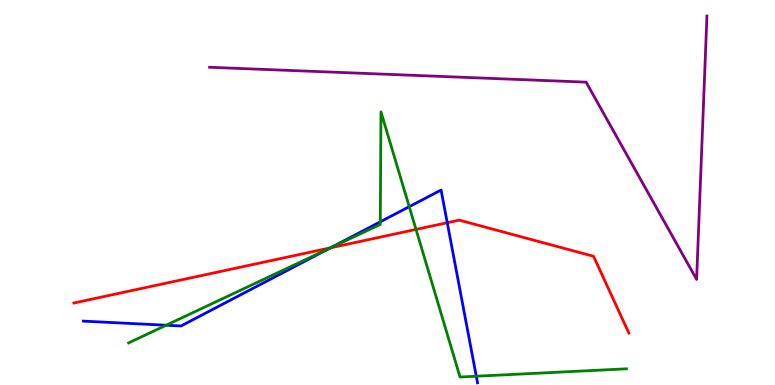[{'lines': ['blue', 'red'], 'intersections': [{'x': 4.27, 'y': 3.56}, {'x': 5.77, 'y': 4.22}]}, {'lines': ['green', 'red'], 'intersections': [{'x': 4.27, 'y': 3.56}, {'x': 5.37, 'y': 4.04}]}, {'lines': ['purple', 'red'], 'intersections': []}, {'lines': ['blue', 'green'], 'intersections': [{'x': 2.14, 'y': 1.55}, {'x': 4.26, 'y': 3.56}, {'x': 4.91, 'y': 4.24}, {'x': 5.28, 'y': 4.63}, {'x': 6.15, 'y': 0.228}]}, {'lines': ['blue', 'purple'], 'intersections': []}, {'lines': ['green', 'purple'], 'intersections': []}]